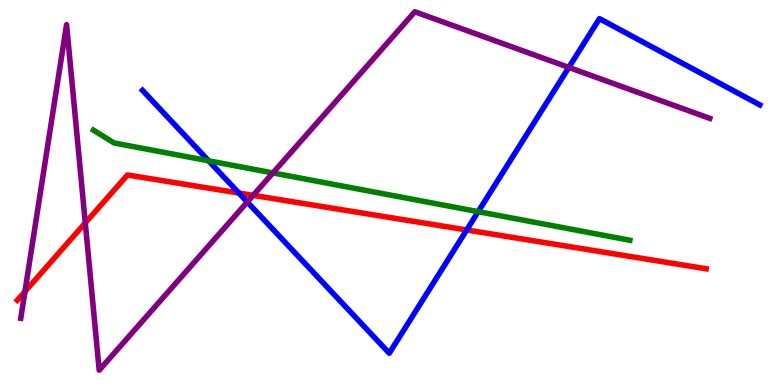[{'lines': ['blue', 'red'], 'intersections': [{'x': 3.08, 'y': 4.99}, {'x': 6.02, 'y': 4.03}]}, {'lines': ['green', 'red'], 'intersections': []}, {'lines': ['purple', 'red'], 'intersections': [{'x': 0.322, 'y': 2.43}, {'x': 1.1, 'y': 4.21}, {'x': 3.27, 'y': 4.93}]}, {'lines': ['blue', 'green'], 'intersections': [{'x': 2.69, 'y': 5.82}, {'x': 6.17, 'y': 4.5}]}, {'lines': ['blue', 'purple'], 'intersections': [{'x': 3.19, 'y': 4.75}, {'x': 7.34, 'y': 8.25}]}, {'lines': ['green', 'purple'], 'intersections': [{'x': 3.52, 'y': 5.51}]}]